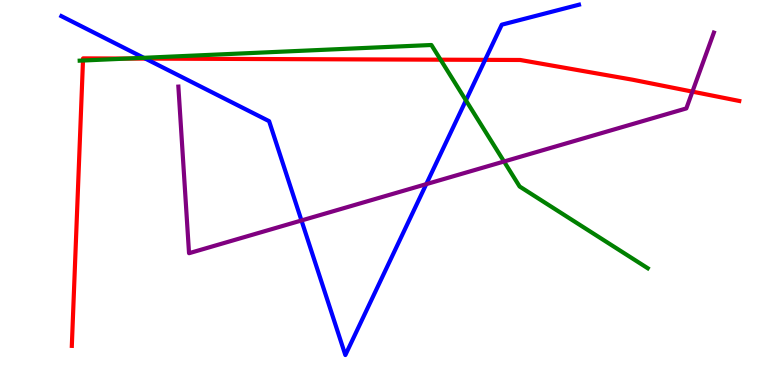[{'lines': ['blue', 'red'], 'intersections': [{'x': 1.88, 'y': 8.48}, {'x': 6.26, 'y': 8.45}]}, {'lines': ['green', 'red'], 'intersections': [{'x': 1.07, 'y': 8.43}, {'x': 1.64, 'y': 8.48}, {'x': 5.68, 'y': 8.45}]}, {'lines': ['purple', 'red'], 'intersections': [{'x': 8.93, 'y': 7.62}]}, {'lines': ['blue', 'green'], 'intersections': [{'x': 1.86, 'y': 8.5}, {'x': 6.01, 'y': 7.39}]}, {'lines': ['blue', 'purple'], 'intersections': [{'x': 3.89, 'y': 4.27}, {'x': 5.5, 'y': 5.22}]}, {'lines': ['green', 'purple'], 'intersections': [{'x': 6.5, 'y': 5.81}]}]